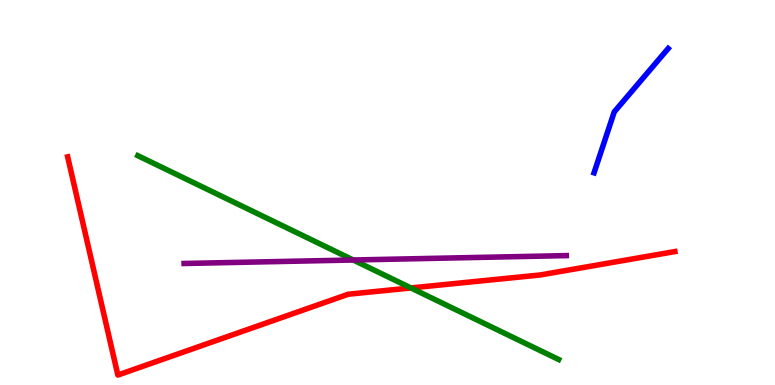[{'lines': ['blue', 'red'], 'intersections': []}, {'lines': ['green', 'red'], 'intersections': [{'x': 5.3, 'y': 2.52}]}, {'lines': ['purple', 'red'], 'intersections': []}, {'lines': ['blue', 'green'], 'intersections': []}, {'lines': ['blue', 'purple'], 'intersections': []}, {'lines': ['green', 'purple'], 'intersections': [{'x': 4.56, 'y': 3.25}]}]